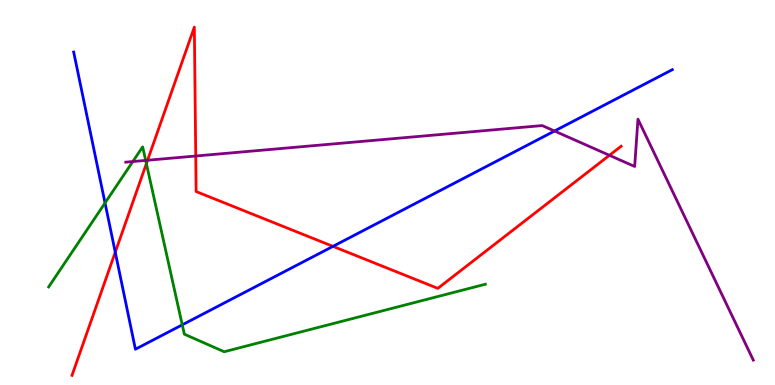[{'lines': ['blue', 'red'], 'intersections': [{'x': 1.49, 'y': 3.45}, {'x': 4.3, 'y': 3.6}]}, {'lines': ['green', 'red'], 'intersections': [{'x': 1.89, 'y': 5.75}]}, {'lines': ['purple', 'red'], 'intersections': [{'x': 1.9, 'y': 5.84}, {'x': 2.53, 'y': 5.95}, {'x': 7.86, 'y': 5.97}]}, {'lines': ['blue', 'green'], 'intersections': [{'x': 1.36, 'y': 4.73}, {'x': 2.35, 'y': 1.56}]}, {'lines': ['blue', 'purple'], 'intersections': [{'x': 7.15, 'y': 6.6}]}, {'lines': ['green', 'purple'], 'intersections': [{'x': 1.71, 'y': 5.8}, {'x': 1.88, 'y': 5.83}]}]